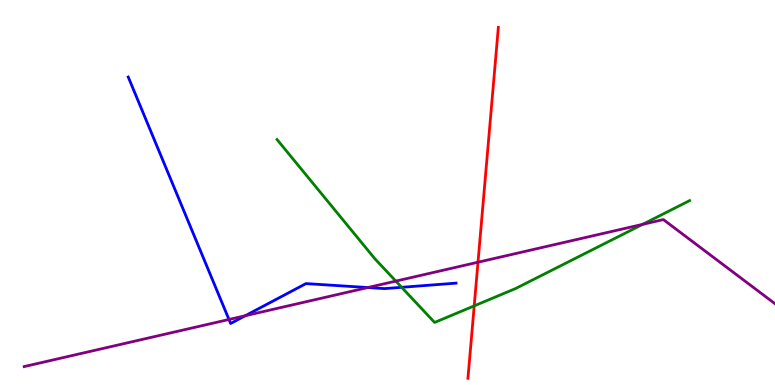[{'lines': ['blue', 'red'], 'intersections': []}, {'lines': ['green', 'red'], 'intersections': [{'x': 6.12, 'y': 2.06}]}, {'lines': ['purple', 'red'], 'intersections': [{'x': 6.17, 'y': 3.19}]}, {'lines': ['blue', 'green'], 'intersections': [{'x': 5.18, 'y': 2.54}]}, {'lines': ['blue', 'purple'], 'intersections': [{'x': 2.95, 'y': 1.7}, {'x': 3.16, 'y': 1.8}, {'x': 4.75, 'y': 2.53}]}, {'lines': ['green', 'purple'], 'intersections': [{'x': 5.11, 'y': 2.7}, {'x': 8.29, 'y': 4.17}]}]